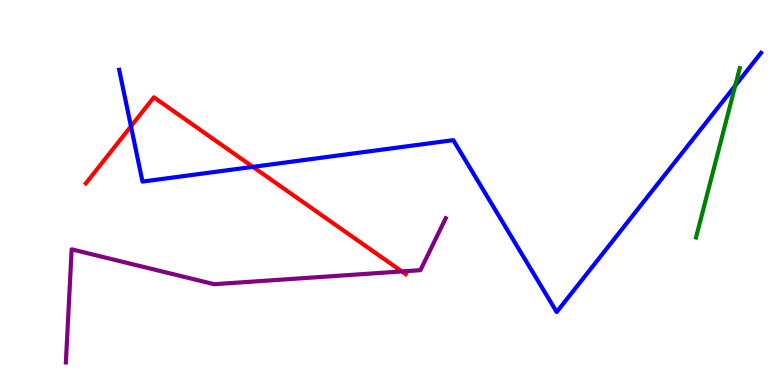[{'lines': ['blue', 'red'], 'intersections': [{'x': 1.69, 'y': 6.72}, {'x': 3.26, 'y': 5.67}]}, {'lines': ['green', 'red'], 'intersections': []}, {'lines': ['purple', 'red'], 'intersections': [{'x': 5.18, 'y': 2.95}]}, {'lines': ['blue', 'green'], 'intersections': [{'x': 9.49, 'y': 7.78}]}, {'lines': ['blue', 'purple'], 'intersections': []}, {'lines': ['green', 'purple'], 'intersections': []}]